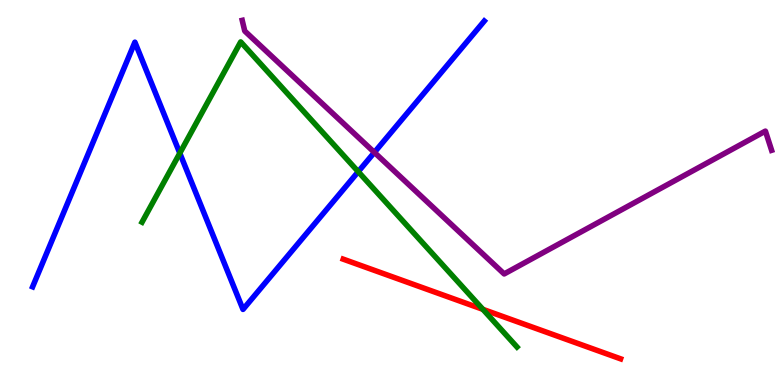[{'lines': ['blue', 'red'], 'intersections': []}, {'lines': ['green', 'red'], 'intersections': [{'x': 6.23, 'y': 1.96}]}, {'lines': ['purple', 'red'], 'intersections': []}, {'lines': ['blue', 'green'], 'intersections': [{'x': 2.32, 'y': 6.02}, {'x': 4.62, 'y': 5.54}]}, {'lines': ['blue', 'purple'], 'intersections': [{'x': 4.83, 'y': 6.04}]}, {'lines': ['green', 'purple'], 'intersections': []}]